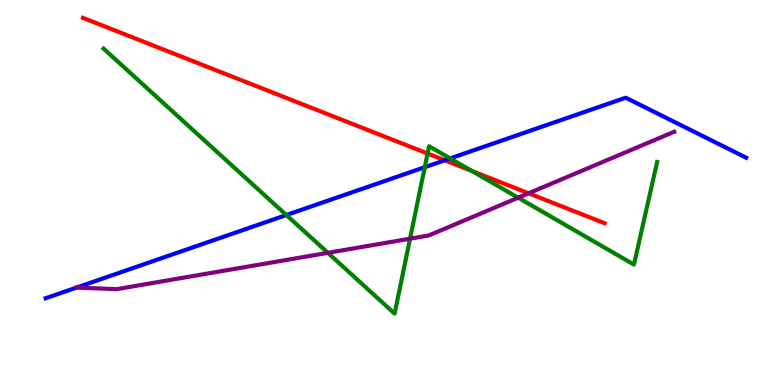[{'lines': ['blue', 'red'], 'intersections': [{'x': 5.74, 'y': 5.84}]}, {'lines': ['green', 'red'], 'intersections': [{'x': 5.52, 'y': 6.01}, {'x': 6.09, 'y': 5.56}]}, {'lines': ['purple', 'red'], 'intersections': [{'x': 6.82, 'y': 4.98}]}, {'lines': ['blue', 'green'], 'intersections': [{'x': 3.69, 'y': 4.41}, {'x': 5.48, 'y': 5.66}, {'x': 5.81, 'y': 5.89}]}, {'lines': ['blue', 'purple'], 'intersections': []}, {'lines': ['green', 'purple'], 'intersections': [{'x': 4.23, 'y': 3.43}, {'x': 5.29, 'y': 3.8}, {'x': 6.69, 'y': 4.86}]}]